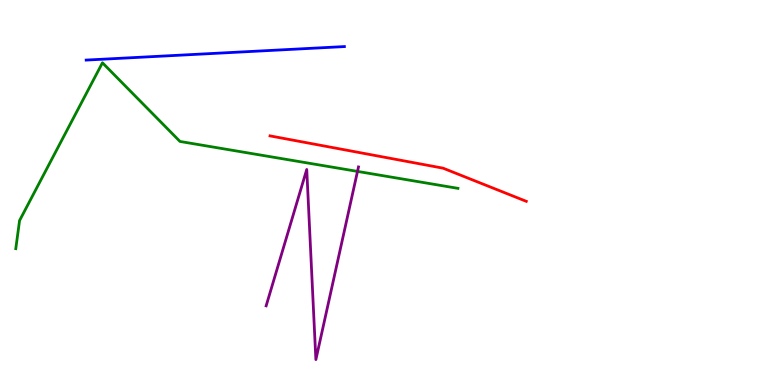[{'lines': ['blue', 'red'], 'intersections': []}, {'lines': ['green', 'red'], 'intersections': []}, {'lines': ['purple', 'red'], 'intersections': []}, {'lines': ['blue', 'green'], 'intersections': []}, {'lines': ['blue', 'purple'], 'intersections': []}, {'lines': ['green', 'purple'], 'intersections': [{'x': 4.61, 'y': 5.55}]}]